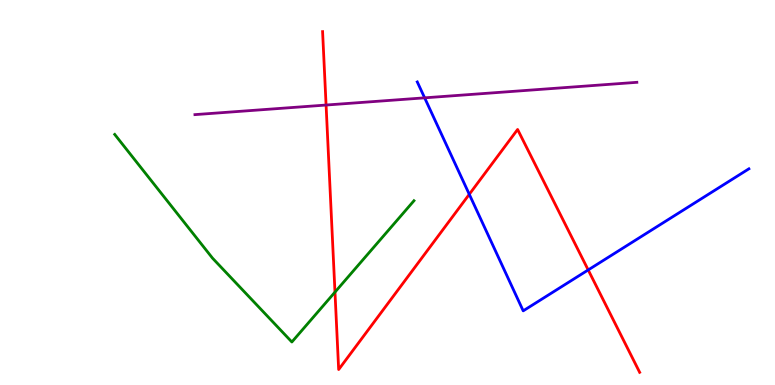[{'lines': ['blue', 'red'], 'intersections': [{'x': 6.06, 'y': 4.95}, {'x': 7.59, 'y': 2.99}]}, {'lines': ['green', 'red'], 'intersections': [{'x': 4.32, 'y': 2.41}]}, {'lines': ['purple', 'red'], 'intersections': [{'x': 4.21, 'y': 7.27}]}, {'lines': ['blue', 'green'], 'intersections': []}, {'lines': ['blue', 'purple'], 'intersections': [{'x': 5.48, 'y': 7.46}]}, {'lines': ['green', 'purple'], 'intersections': []}]